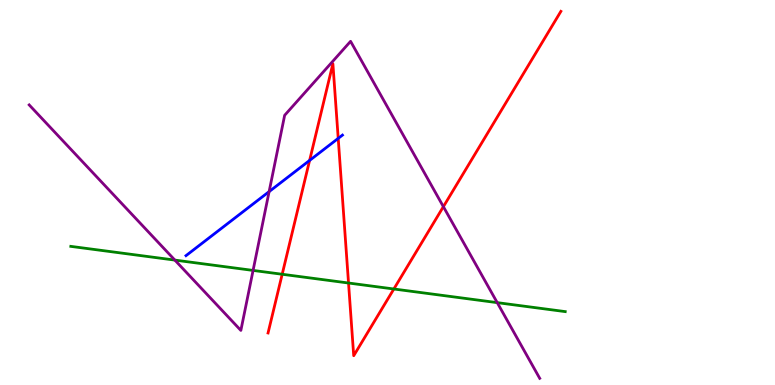[{'lines': ['blue', 'red'], 'intersections': [{'x': 3.99, 'y': 5.83}, {'x': 4.36, 'y': 6.41}]}, {'lines': ['green', 'red'], 'intersections': [{'x': 3.64, 'y': 2.88}, {'x': 4.5, 'y': 2.65}, {'x': 5.08, 'y': 2.49}]}, {'lines': ['purple', 'red'], 'intersections': [{'x': 5.72, 'y': 4.63}]}, {'lines': ['blue', 'green'], 'intersections': []}, {'lines': ['blue', 'purple'], 'intersections': [{'x': 3.47, 'y': 5.02}]}, {'lines': ['green', 'purple'], 'intersections': [{'x': 2.26, 'y': 3.24}, {'x': 3.27, 'y': 2.98}, {'x': 6.42, 'y': 2.14}]}]